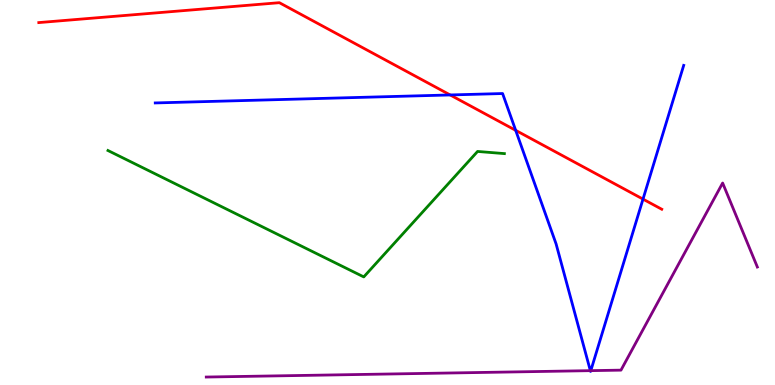[{'lines': ['blue', 'red'], 'intersections': [{'x': 5.81, 'y': 7.53}, {'x': 6.65, 'y': 6.61}, {'x': 8.3, 'y': 4.83}]}, {'lines': ['green', 'red'], 'intersections': []}, {'lines': ['purple', 'red'], 'intersections': []}, {'lines': ['blue', 'green'], 'intersections': []}, {'lines': ['blue', 'purple'], 'intersections': [{'x': 7.62, 'y': 0.373}, {'x': 7.62, 'y': 0.373}]}, {'lines': ['green', 'purple'], 'intersections': []}]